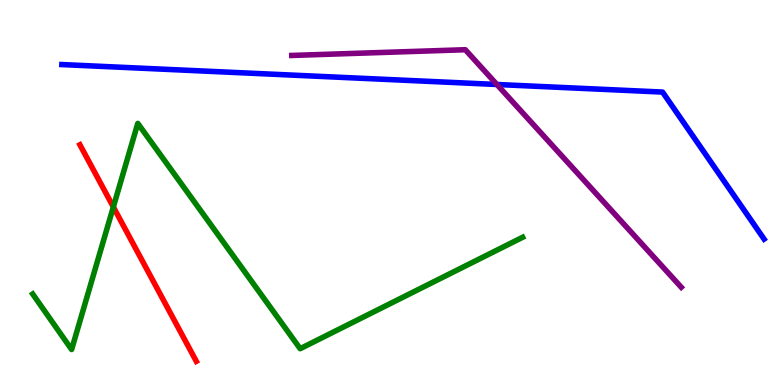[{'lines': ['blue', 'red'], 'intersections': []}, {'lines': ['green', 'red'], 'intersections': [{'x': 1.46, 'y': 4.62}]}, {'lines': ['purple', 'red'], 'intersections': []}, {'lines': ['blue', 'green'], 'intersections': []}, {'lines': ['blue', 'purple'], 'intersections': [{'x': 6.41, 'y': 7.81}]}, {'lines': ['green', 'purple'], 'intersections': []}]